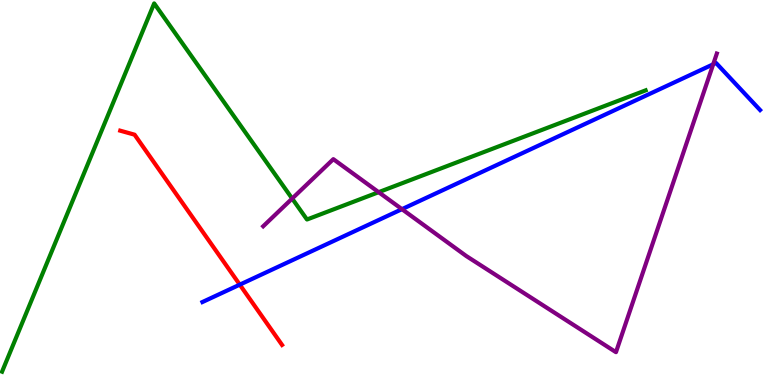[{'lines': ['blue', 'red'], 'intersections': [{'x': 3.09, 'y': 2.61}]}, {'lines': ['green', 'red'], 'intersections': []}, {'lines': ['purple', 'red'], 'intersections': []}, {'lines': ['blue', 'green'], 'intersections': []}, {'lines': ['blue', 'purple'], 'intersections': [{'x': 5.19, 'y': 4.57}, {'x': 9.2, 'y': 8.33}]}, {'lines': ['green', 'purple'], 'intersections': [{'x': 3.77, 'y': 4.84}, {'x': 4.89, 'y': 5.01}]}]